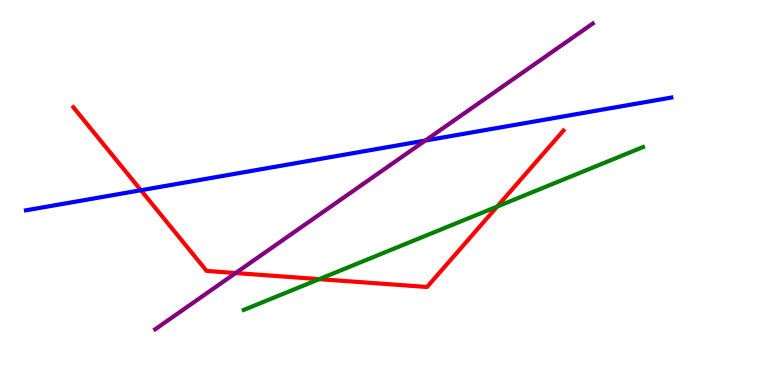[{'lines': ['blue', 'red'], 'intersections': [{'x': 1.82, 'y': 5.06}]}, {'lines': ['green', 'red'], 'intersections': [{'x': 4.12, 'y': 2.75}, {'x': 6.42, 'y': 4.63}]}, {'lines': ['purple', 'red'], 'intersections': [{'x': 3.04, 'y': 2.91}]}, {'lines': ['blue', 'green'], 'intersections': []}, {'lines': ['blue', 'purple'], 'intersections': [{'x': 5.49, 'y': 6.35}]}, {'lines': ['green', 'purple'], 'intersections': []}]